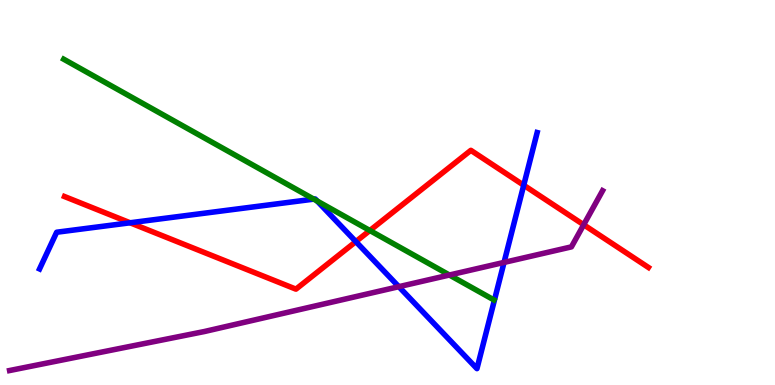[{'lines': ['blue', 'red'], 'intersections': [{'x': 1.68, 'y': 4.21}, {'x': 4.59, 'y': 3.72}, {'x': 6.76, 'y': 5.19}]}, {'lines': ['green', 'red'], 'intersections': [{'x': 4.77, 'y': 4.01}]}, {'lines': ['purple', 'red'], 'intersections': [{'x': 7.53, 'y': 4.16}]}, {'lines': ['blue', 'green'], 'intersections': [{'x': 4.05, 'y': 4.83}, {'x': 4.09, 'y': 4.78}]}, {'lines': ['blue', 'purple'], 'intersections': [{'x': 5.15, 'y': 2.55}, {'x': 6.5, 'y': 3.18}]}, {'lines': ['green', 'purple'], 'intersections': [{'x': 5.8, 'y': 2.86}]}]